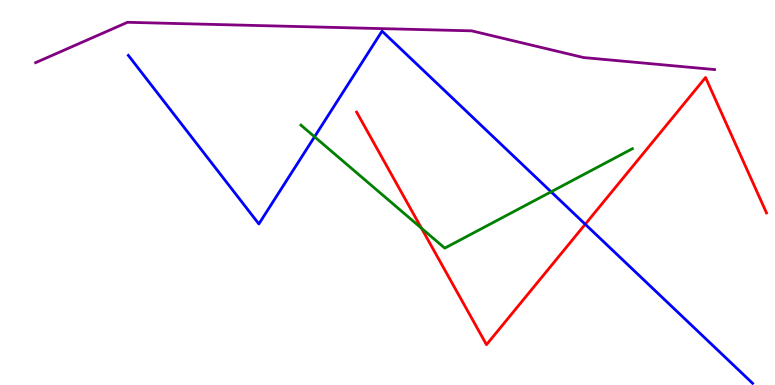[{'lines': ['blue', 'red'], 'intersections': [{'x': 7.55, 'y': 4.18}]}, {'lines': ['green', 'red'], 'intersections': [{'x': 5.44, 'y': 4.07}]}, {'lines': ['purple', 'red'], 'intersections': []}, {'lines': ['blue', 'green'], 'intersections': [{'x': 4.06, 'y': 6.45}, {'x': 7.11, 'y': 5.02}]}, {'lines': ['blue', 'purple'], 'intersections': []}, {'lines': ['green', 'purple'], 'intersections': []}]